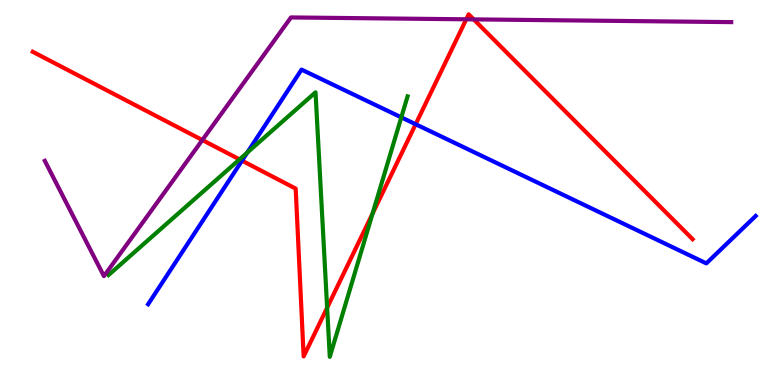[{'lines': ['blue', 'red'], 'intersections': [{'x': 3.12, 'y': 5.83}, {'x': 5.36, 'y': 6.77}]}, {'lines': ['green', 'red'], 'intersections': [{'x': 3.09, 'y': 5.86}, {'x': 4.22, 'y': 2.01}, {'x': 4.81, 'y': 4.45}]}, {'lines': ['purple', 'red'], 'intersections': [{'x': 2.61, 'y': 6.36}, {'x': 6.02, 'y': 9.5}, {'x': 6.11, 'y': 9.5}]}, {'lines': ['blue', 'green'], 'intersections': [{'x': 3.19, 'y': 6.04}, {'x': 5.18, 'y': 6.95}]}, {'lines': ['blue', 'purple'], 'intersections': []}, {'lines': ['green', 'purple'], 'intersections': []}]